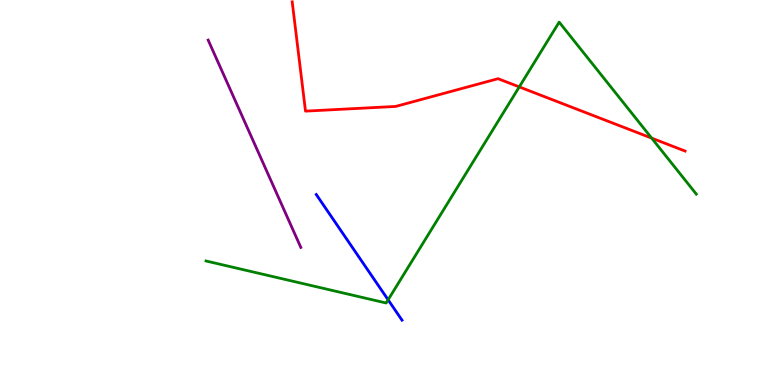[{'lines': ['blue', 'red'], 'intersections': []}, {'lines': ['green', 'red'], 'intersections': [{'x': 6.7, 'y': 7.74}, {'x': 8.41, 'y': 6.41}]}, {'lines': ['purple', 'red'], 'intersections': []}, {'lines': ['blue', 'green'], 'intersections': [{'x': 5.01, 'y': 2.21}]}, {'lines': ['blue', 'purple'], 'intersections': []}, {'lines': ['green', 'purple'], 'intersections': []}]